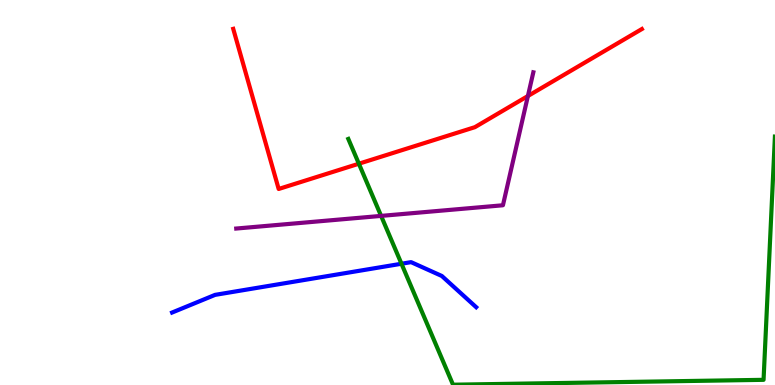[{'lines': ['blue', 'red'], 'intersections': []}, {'lines': ['green', 'red'], 'intersections': [{'x': 4.63, 'y': 5.75}]}, {'lines': ['purple', 'red'], 'intersections': [{'x': 6.81, 'y': 7.51}]}, {'lines': ['blue', 'green'], 'intersections': [{'x': 5.18, 'y': 3.15}]}, {'lines': ['blue', 'purple'], 'intersections': []}, {'lines': ['green', 'purple'], 'intersections': [{'x': 4.92, 'y': 4.39}]}]